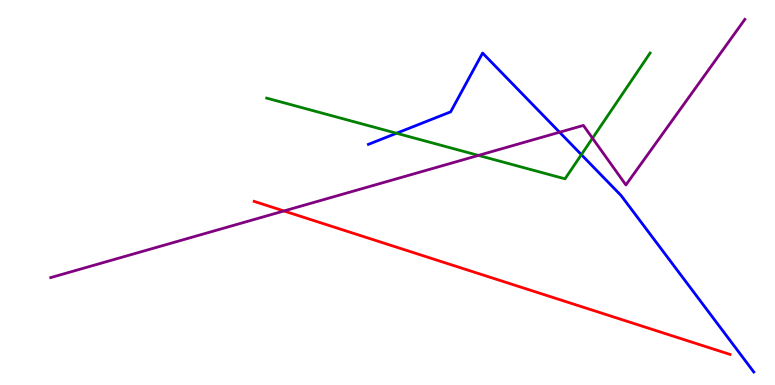[{'lines': ['blue', 'red'], 'intersections': []}, {'lines': ['green', 'red'], 'intersections': []}, {'lines': ['purple', 'red'], 'intersections': [{'x': 3.66, 'y': 4.52}]}, {'lines': ['blue', 'green'], 'intersections': [{'x': 5.12, 'y': 6.54}, {'x': 7.5, 'y': 5.98}]}, {'lines': ['blue', 'purple'], 'intersections': [{'x': 7.22, 'y': 6.57}]}, {'lines': ['green', 'purple'], 'intersections': [{'x': 6.17, 'y': 5.96}, {'x': 7.65, 'y': 6.41}]}]